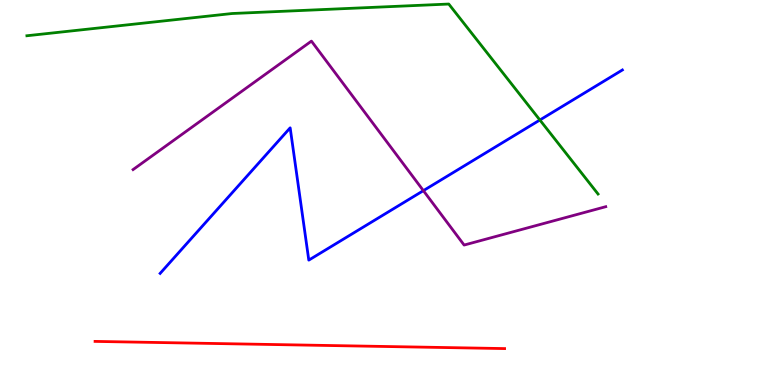[{'lines': ['blue', 'red'], 'intersections': []}, {'lines': ['green', 'red'], 'intersections': []}, {'lines': ['purple', 'red'], 'intersections': []}, {'lines': ['blue', 'green'], 'intersections': [{'x': 6.97, 'y': 6.88}]}, {'lines': ['blue', 'purple'], 'intersections': [{'x': 5.46, 'y': 5.05}]}, {'lines': ['green', 'purple'], 'intersections': []}]